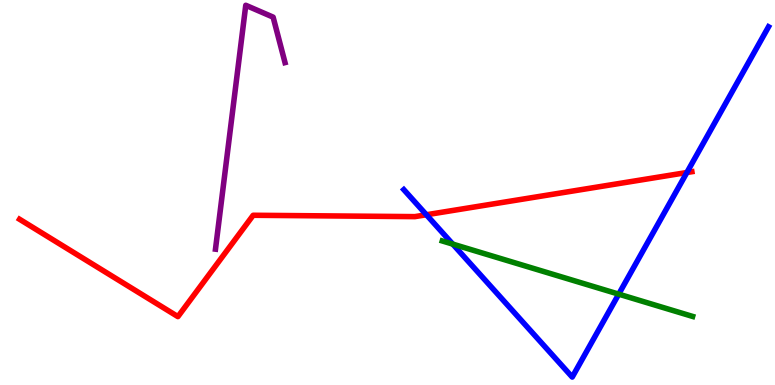[{'lines': ['blue', 'red'], 'intersections': [{'x': 5.5, 'y': 4.42}, {'x': 8.86, 'y': 5.52}]}, {'lines': ['green', 'red'], 'intersections': []}, {'lines': ['purple', 'red'], 'intersections': []}, {'lines': ['blue', 'green'], 'intersections': [{'x': 5.84, 'y': 3.66}, {'x': 7.98, 'y': 2.36}]}, {'lines': ['blue', 'purple'], 'intersections': []}, {'lines': ['green', 'purple'], 'intersections': []}]